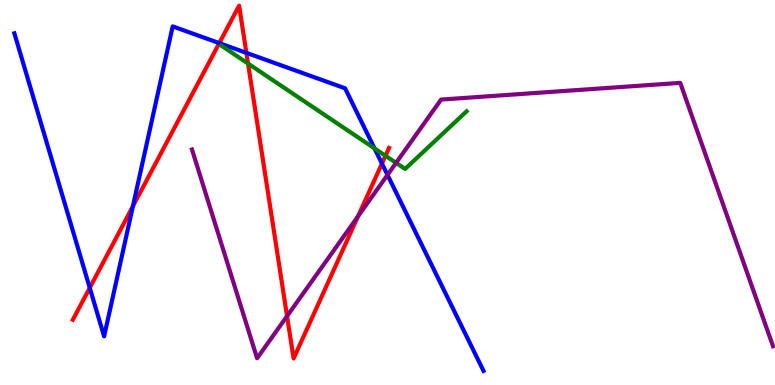[{'lines': ['blue', 'red'], 'intersections': [{'x': 1.16, 'y': 2.52}, {'x': 1.71, 'y': 4.64}, {'x': 2.83, 'y': 8.88}, {'x': 3.18, 'y': 8.63}, {'x': 4.93, 'y': 5.75}]}, {'lines': ['green', 'red'], 'intersections': [{'x': 3.2, 'y': 8.35}, {'x': 4.97, 'y': 5.95}]}, {'lines': ['purple', 'red'], 'intersections': [{'x': 3.7, 'y': 1.79}, {'x': 4.62, 'y': 4.38}]}, {'lines': ['blue', 'green'], 'intersections': [{'x': 4.83, 'y': 6.15}]}, {'lines': ['blue', 'purple'], 'intersections': [{'x': 5.0, 'y': 5.46}]}, {'lines': ['green', 'purple'], 'intersections': [{'x': 5.11, 'y': 5.77}]}]